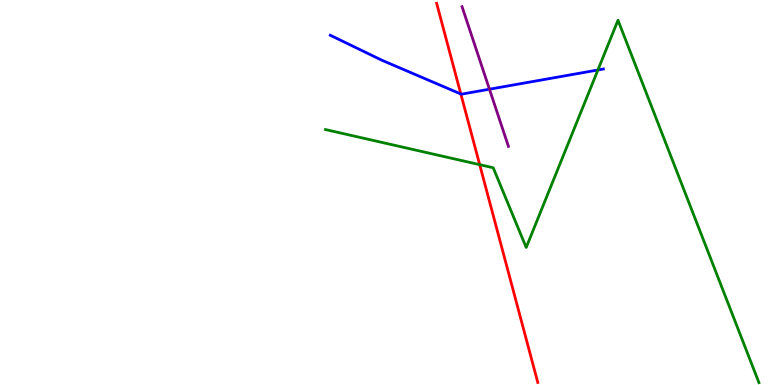[{'lines': ['blue', 'red'], 'intersections': [{'x': 5.95, 'y': 7.56}]}, {'lines': ['green', 'red'], 'intersections': [{'x': 6.19, 'y': 5.72}]}, {'lines': ['purple', 'red'], 'intersections': []}, {'lines': ['blue', 'green'], 'intersections': [{'x': 7.71, 'y': 8.18}]}, {'lines': ['blue', 'purple'], 'intersections': [{'x': 6.32, 'y': 7.68}]}, {'lines': ['green', 'purple'], 'intersections': []}]